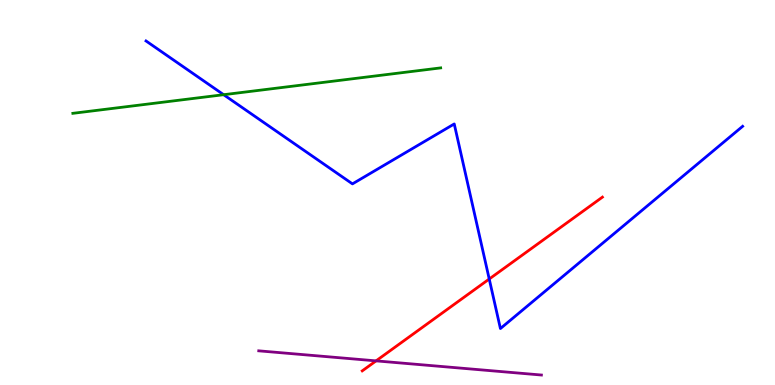[{'lines': ['blue', 'red'], 'intersections': [{'x': 6.31, 'y': 2.75}]}, {'lines': ['green', 'red'], 'intersections': []}, {'lines': ['purple', 'red'], 'intersections': [{'x': 4.85, 'y': 0.627}]}, {'lines': ['blue', 'green'], 'intersections': [{'x': 2.89, 'y': 7.54}]}, {'lines': ['blue', 'purple'], 'intersections': []}, {'lines': ['green', 'purple'], 'intersections': []}]